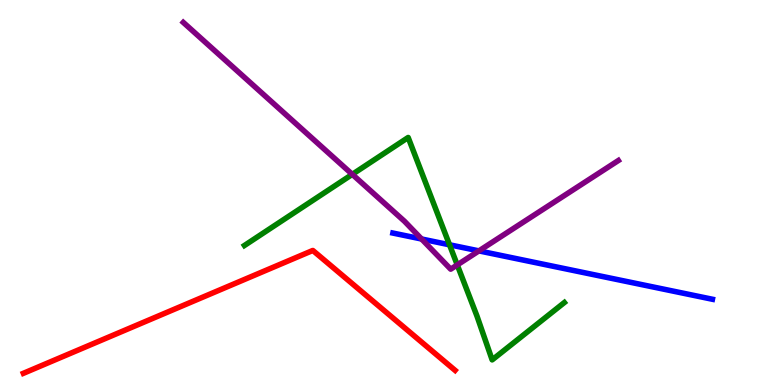[{'lines': ['blue', 'red'], 'intersections': []}, {'lines': ['green', 'red'], 'intersections': []}, {'lines': ['purple', 'red'], 'intersections': []}, {'lines': ['blue', 'green'], 'intersections': [{'x': 5.8, 'y': 3.64}]}, {'lines': ['blue', 'purple'], 'intersections': [{'x': 5.44, 'y': 3.79}, {'x': 6.18, 'y': 3.48}]}, {'lines': ['green', 'purple'], 'intersections': [{'x': 4.55, 'y': 5.47}, {'x': 5.9, 'y': 3.12}]}]